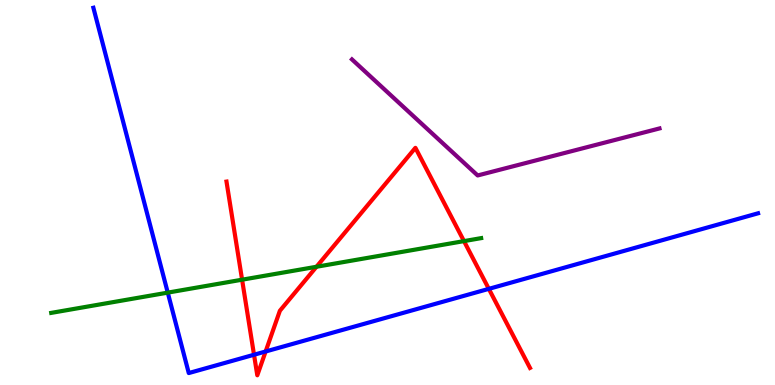[{'lines': ['blue', 'red'], 'intersections': [{'x': 3.28, 'y': 0.786}, {'x': 3.43, 'y': 0.87}, {'x': 6.31, 'y': 2.5}]}, {'lines': ['green', 'red'], 'intersections': [{'x': 3.12, 'y': 2.74}, {'x': 4.08, 'y': 3.07}, {'x': 5.99, 'y': 3.74}]}, {'lines': ['purple', 'red'], 'intersections': []}, {'lines': ['blue', 'green'], 'intersections': [{'x': 2.16, 'y': 2.4}]}, {'lines': ['blue', 'purple'], 'intersections': []}, {'lines': ['green', 'purple'], 'intersections': []}]